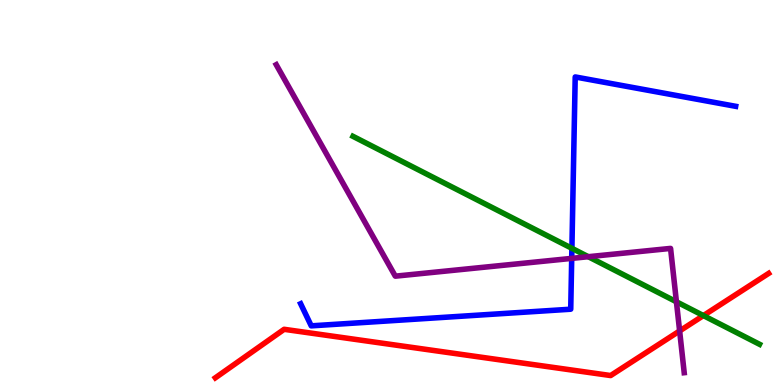[{'lines': ['blue', 'red'], 'intersections': []}, {'lines': ['green', 'red'], 'intersections': [{'x': 9.08, 'y': 1.8}]}, {'lines': ['purple', 'red'], 'intersections': [{'x': 8.77, 'y': 1.4}]}, {'lines': ['blue', 'green'], 'intersections': [{'x': 7.38, 'y': 3.55}]}, {'lines': ['blue', 'purple'], 'intersections': [{'x': 7.38, 'y': 3.29}]}, {'lines': ['green', 'purple'], 'intersections': [{'x': 7.59, 'y': 3.33}, {'x': 8.73, 'y': 2.16}]}]